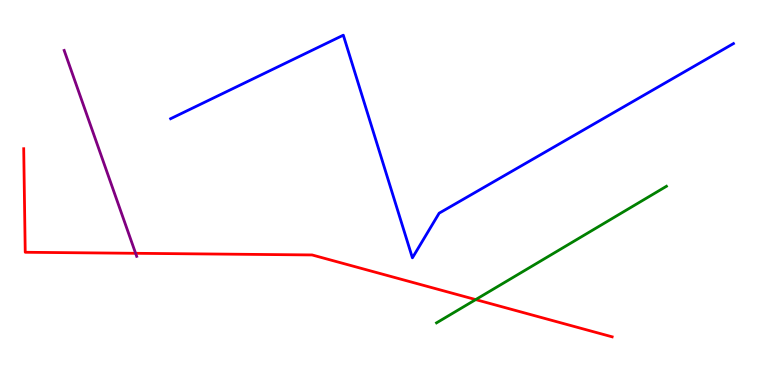[{'lines': ['blue', 'red'], 'intersections': []}, {'lines': ['green', 'red'], 'intersections': [{'x': 6.14, 'y': 2.22}]}, {'lines': ['purple', 'red'], 'intersections': [{'x': 1.75, 'y': 3.42}]}, {'lines': ['blue', 'green'], 'intersections': []}, {'lines': ['blue', 'purple'], 'intersections': []}, {'lines': ['green', 'purple'], 'intersections': []}]